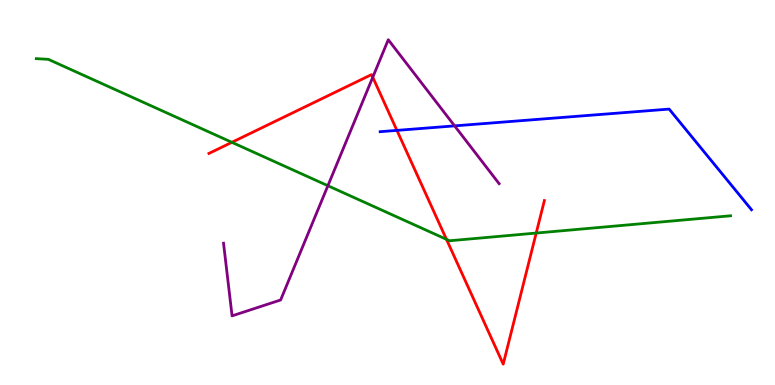[{'lines': ['blue', 'red'], 'intersections': [{'x': 5.12, 'y': 6.61}]}, {'lines': ['green', 'red'], 'intersections': [{'x': 2.99, 'y': 6.3}, {'x': 5.76, 'y': 3.78}, {'x': 6.92, 'y': 3.95}]}, {'lines': ['purple', 'red'], 'intersections': [{'x': 4.81, 'y': 7.99}]}, {'lines': ['blue', 'green'], 'intersections': []}, {'lines': ['blue', 'purple'], 'intersections': [{'x': 5.87, 'y': 6.73}]}, {'lines': ['green', 'purple'], 'intersections': [{'x': 4.23, 'y': 5.18}]}]